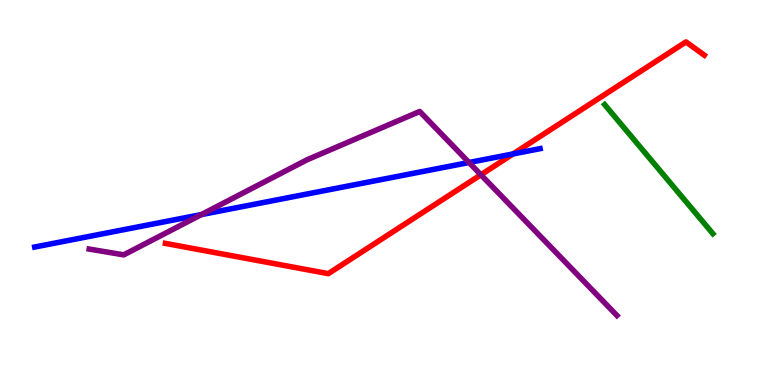[{'lines': ['blue', 'red'], 'intersections': [{'x': 6.62, 'y': 6.0}]}, {'lines': ['green', 'red'], 'intersections': []}, {'lines': ['purple', 'red'], 'intersections': [{'x': 6.21, 'y': 5.46}]}, {'lines': ['blue', 'green'], 'intersections': []}, {'lines': ['blue', 'purple'], 'intersections': [{'x': 2.6, 'y': 4.43}, {'x': 6.05, 'y': 5.78}]}, {'lines': ['green', 'purple'], 'intersections': []}]